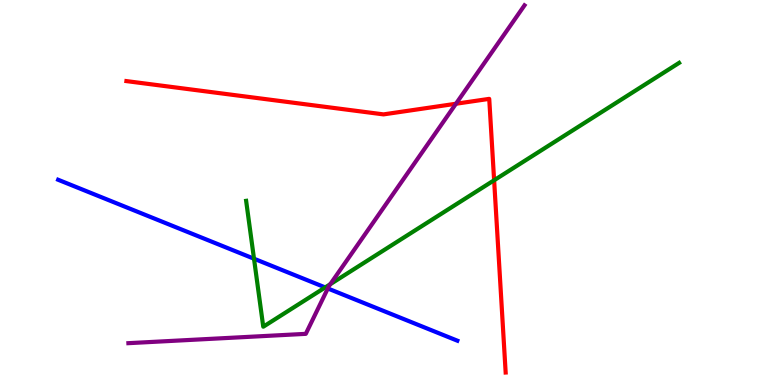[{'lines': ['blue', 'red'], 'intersections': []}, {'lines': ['green', 'red'], 'intersections': [{'x': 6.38, 'y': 5.32}]}, {'lines': ['purple', 'red'], 'intersections': [{'x': 5.88, 'y': 7.31}]}, {'lines': ['blue', 'green'], 'intersections': [{'x': 3.28, 'y': 3.28}, {'x': 4.2, 'y': 2.53}]}, {'lines': ['blue', 'purple'], 'intersections': [{'x': 4.23, 'y': 2.51}]}, {'lines': ['green', 'purple'], 'intersections': [{'x': 4.26, 'y': 2.62}]}]